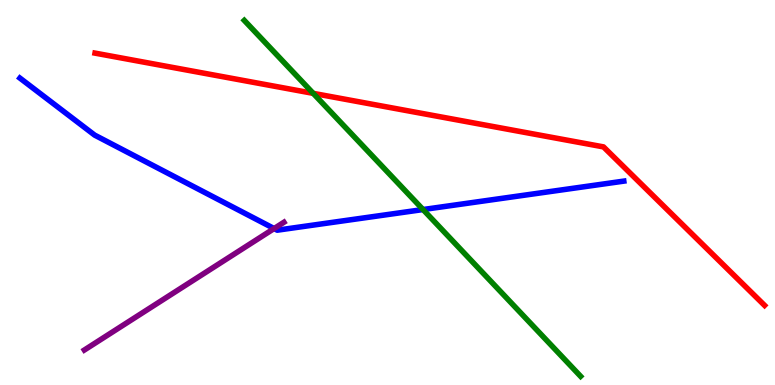[{'lines': ['blue', 'red'], 'intersections': []}, {'lines': ['green', 'red'], 'intersections': [{'x': 4.04, 'y': 7.57}]}, {'lines': ['purple', 'red'], 'intersections': []}, {'lines': ['blue', 'green'], 'intersections': [{'x': 5.46, 'y': 4.56}]}, {'lines': ['blue', 'purple'], 'intersections': [{'x': 3.54, 'y': 4.06}]}, {'lines': ['green', 'purple'], 'intersections': []}]